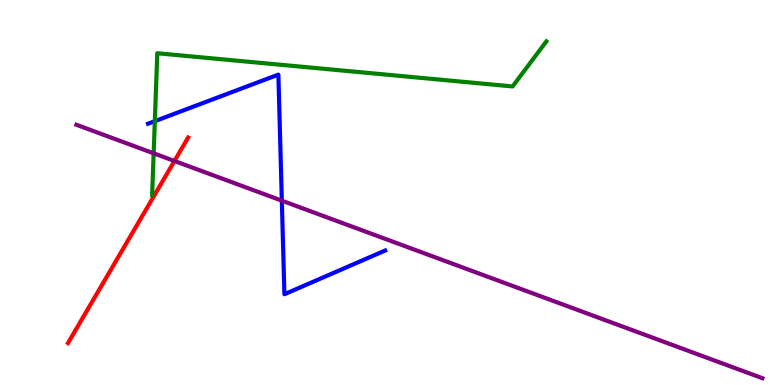[{'lines': ['blue', 'red'], 'intersections': []}, {'lines': ['green', 'red'], 'intersections': []}, {'lines': ['purple', 'red'], 'intersections': [{'x': 2.25, 'y': 5.82}]}, {'lines': ['blue', 'green'], 'intersections': [{'x': 2.0, 'y': 6.85}]}, {'lines': ['blue', 'purple'], 'intersections': [{'x': 3.64, 'y': 4.79}]}, {'lines': ['green', 'purple'], 'intersections': [{'x': 1.98, 'y': 6.02}]}]